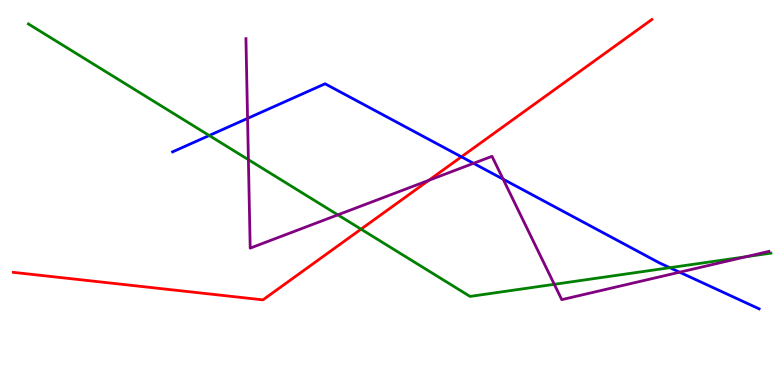[{'lines': ['blue', 'red'], 'intersections': [{'x': 5.95, 'y': 5.93}]}, {'lines': ['green', 'red'], 'intersections': [{'x': 4.66, 'y': 4.05}]}, {'lines': ['purple', 'red'], 'intersections': [{'x': 5.53, 'y': 5.32}]}, {'lines': ['blue', 'green'], 'intersections': [{'x': 2.7, 'y': 6.48}, {'x': 8.64, 'y': 3.05}]}, {'lines': ['blue', 'purple'], 'intersections': [{'x': 3.19, 'y': 6.92}, {'x': 6.11, 'y': 5.76}, {'x': 6.49, 'y': 5.35}, {'x': 8.77, 'y': 2.93}]}, {'lines': ['green', 'purple'], 'intersections': [{'x': 3.21, 'y': 5.85}, {'x': 4.36, 'y': 4.42}, {'x': 7.15, 'y': 2.62}, {'x': 9.63, 'y': 3.33}]}]